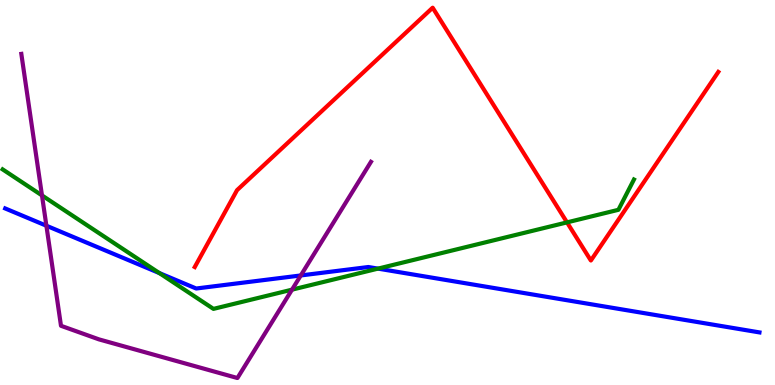[{'lines': ['blue', 'red'], 'intersections': []}, {'lines': ['green', 'red'], 'intersections': [{'x': 7.32, 'y': 4.22}]}, {'lines': ['purple', 'red'], 'intersections': []}, {'lines': ['blue', 'green'], 'intersections': [{'x': 2.06, 'y': 2.91}, {'x': 4.88, 'y': 3.02}]}, {'lines': ['blue', 'purple'], 'intersections': [{'x': 0.599, 'y': 4.14}, {'x': 3.88, 'y': 2.85}]}, {'lines': ['green', 'purple'], 'intersections': [{'x': 0.542, 'y': 4.92}, {'x': 3.77, 'y': 2.48}]}]